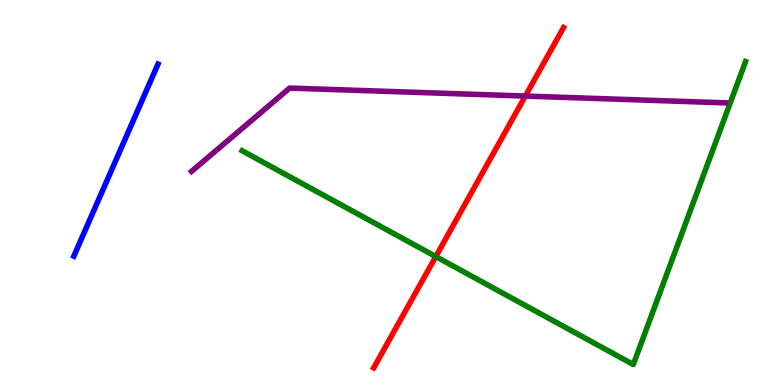[{'lines': ['blue', 'red'], 'intersections': []}, {'lines': ['green', 'red'], 'intersections': [{'x': 5.62, 'y': 3.34}]}, {'lines': ['purple', 'red'], 'intersections': [{'x': 6.78, 'y': 7.5}]}, {'lines': ['blue', 'green'], 'intersections': []}, {'lines': ['blue', 'purple'], 'intersections': []}, {'lines': ['green', 'purple'], 'intersections': []}]